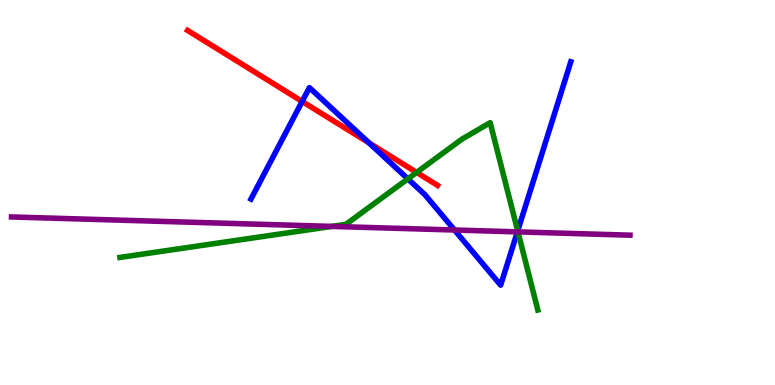[{'lines': ['blue', 'red'], 'intersections': [{'x': 3.9, 'y': 7.37}, {'x': 4.76, 'y': 6.29}]}, {'lines': ['green', 'red'], 'intersections': [{'x': 5.38, 'y': 5.52}]}, {'lines': ['purple', 'red'], 'intersections': []}, {'lines': ['blue', 'green'], 'intersections': [{'x': 5.26, 'y': 5.35}, {'x': 6.68, 'y': 4.0}]}, {'lines': ['blue', 'purple'], 'intersections': [{'x': 5.86, 'y': 4.03}, {'x': 6.68, 'y': 3.98}]}, {'lines': ['green', 'purple'], 'intersections': [{'x': 4.28, 'y': 4.12}, {'x': 6.68, 'y': 3.98}]}]